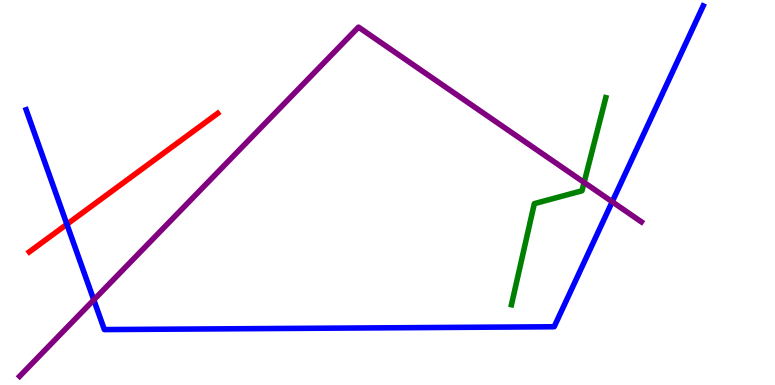[{'lines': ['blue', 'red'], 'intersections': [{'x': 0.863, 'y': 4.17}]}, {'lines': ['green', 'red'], 'intersections': []}, {'lines': ['purple', 'red'], 'intersections': []}, {'lines': ['blue', 'green'], 'intersections': []}, {'lines': ['blue', 'purple'], 'intersections': [{'x': 1.21, 'y': 2.21}, {'x': 7.9, 'y': 4.76}]}, {'lines': ['green', 'purple'], 'intersections': [{'x': 7.54, 'y': 5.26}]}]